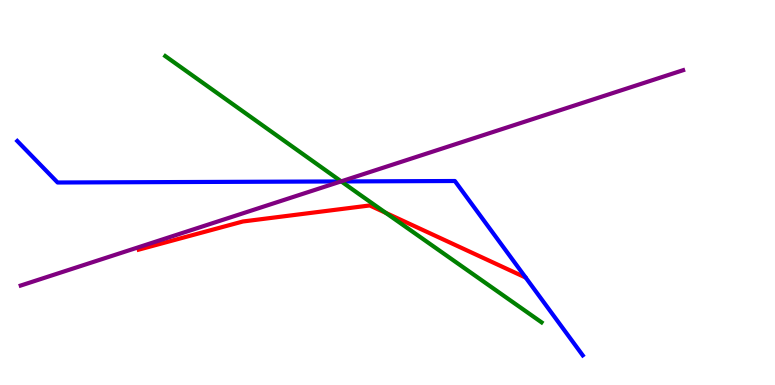[{'lines': ['blue', 'red'], 'intersections': []}, {'lines': ['green', 'red'], 'intersections': [{'x': 4.98, 'y': 4.47}]}, {'lines': ['purple', 'red'], 'intersections': []}, {'lines': ['blue', 'green'], 'intersections': [{'x': 4.4, 'y': 5.29}]}, {'lines': ['blue', 'purple'], 'intersections': [{'x': 4.4, 'y': 5.29}]}, {'lines': ['green', 'purple'], 'intersections': [{'x': 4.4, 'y': 5.29}]}]